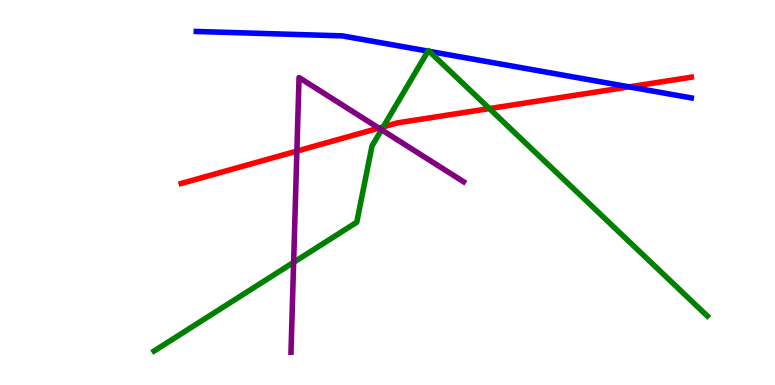[{'lines': ['blue', 'red'], 'intersections': [{'x': 8.12, 'y': 7.74}]}, {'lines': ['green', 'red'], 'intersections': [{'x': 4.95, 'y': 6.7}, {'x': 6.31, 'y': 7.18}]}, {'lines': ['purple', 'red'], 'intersections': [{'x': 3.83, 'y': 6.08}, {'x': 4.89, 'y': 6.67}]}, {'lines': ['blue', 'green'], 'intersections': [{'x': 5.52, 'y': 8.67}, {'x': 5.54, 'y': 8.67}]}, {'lines': ['blue', 'purple'], 'intersections': []}, {'lines': ['green', 'purple'], 'intersections': [{'x': 3.79, 'y': 3.19}, {'x': 4.92, 'y': 6.63}]}]